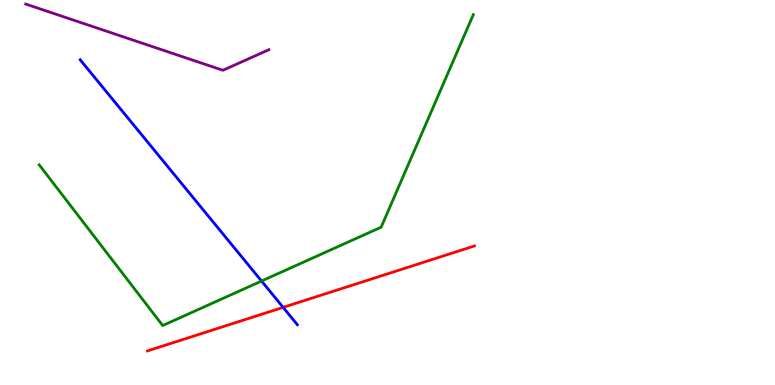[{'lines': ['blue', 'red'], 'intersections': [{'x': 3.65, 'y': 2.02}]}, {'lines': ['green', 'red'], 'intersections': []}, {'lines': ['purple', 'red'], 'intersections': []}, {'lines': ['blue', 'green'], 'intersections': [{'x': 3.37, 'y': 2.7}]}, {'lines': ['blue', 'purple'], 'intersections': []}, {'lines': ['green', 'purple'], 'intersections': []}]